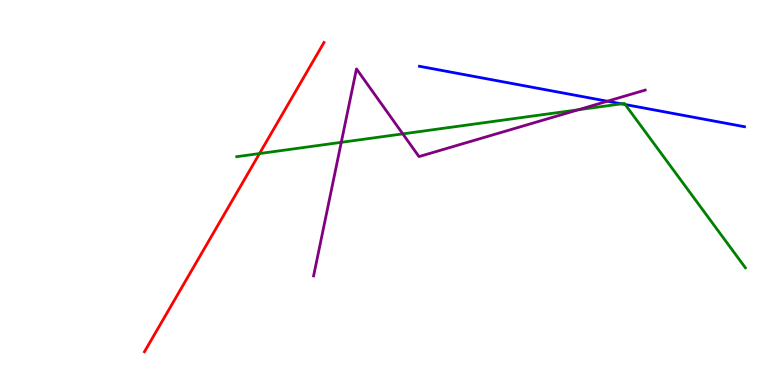[{'lines': ['blue', 'red'], 'intersections': []}, {'lines': ['green', 'red'], 'intersections': [{'x': 3.35, 'y': 6.01}]}, {'lines': ['purple', 'red'], 'intersections': []}, {'lines': ['blue', 'green'], 'intersections': [{'x': 8.02, 'y': 7.3}, {'x': 8.07, 'y': 7.28}]}, {'lines': ['blue', 'purple'], 'intersections': [{'x': 7.84, 'y': 7.37}]}, {'lines': ['green', 'purple'], 'intersections': [{'x': 4.4, 'y': 6.3}, {'x': 5.2, 'y': 6.52}, {'x': 7.46, 'y': 7.15}]}]